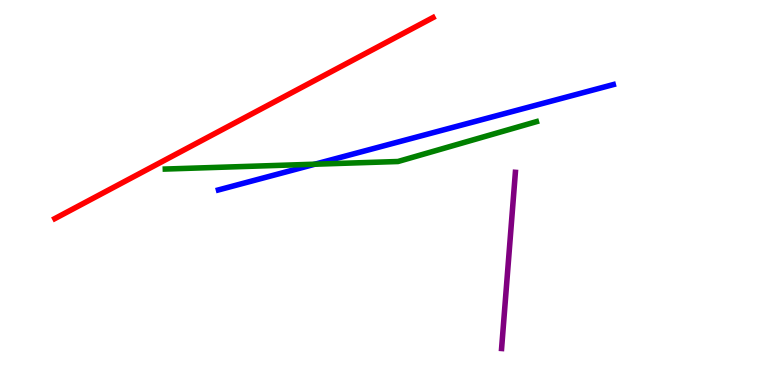[{'lines': ['blue', 'red'], 'intersections': []}, {'lines': ['green', 'red'], 'intersections': []}, {'lines': ['purple', 'red'], 'intersections': []}, {'lines': ['blue', 'green'], 'intersections': [{'x': 4.06, 'y': 5.74}]}, {'lines': ['blue', 'purple'], 'intersections': []}, {'lines': ['green', 'purple'], 'intersections': []}]